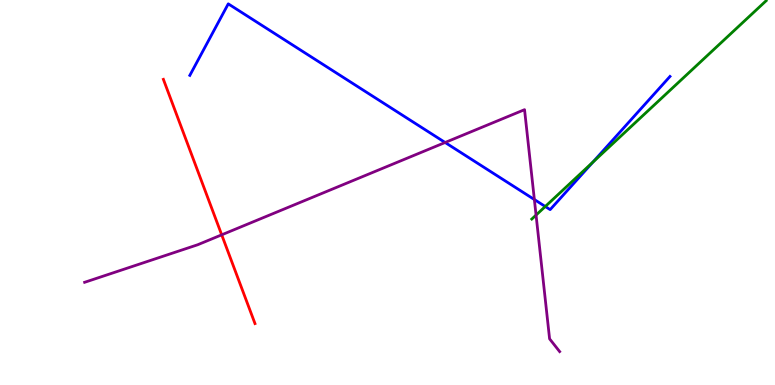[{'lines': ['blue', 'red'], 'intersections': []}, {'lines': ['green', 'red'], 'intersections': []}, {'lines': ['purple', 'red'], 'intersections': [{'x': 2.86, 'y': 3.9}]}, {'lines': ['blue', 'green'], 'intersections': [{'x': 7.04, 'y': 4.64}, {'x': 7.65, 'y': 5.79}]}, {'lines': ['blue', 'purple'], 'intersections': [{'x': 5.74, 'y': 6.3}, {'x': 6.89, 'y': 4.82}]}, {'lines': ['green', 'purple'], 'intersections': [{'x': 6.92, 'y': 4.41}]}]